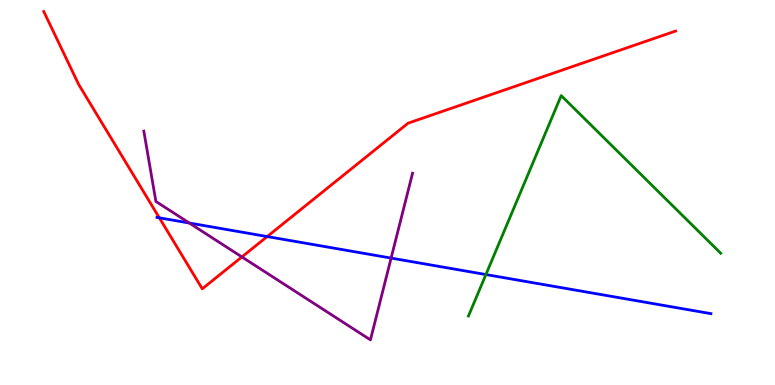[{'lines': ['blue', 'red'], 'intersections': [{'x': 2.06, 'y': 4.34}, {'x': 3.45, 'y': 3.86}]}, {'lines': ['green', 'red'], 'intersections': []}, {'lines': ['purple', 'red'], 'intersections': [{'x': 3.12, 'y': 3.33}]}, {'lines': ['blue', 'green'], 'intersections': [{'x': 6.27, 'y': 2.87}]}, {'lines': ['blue', 'purple'], 'intersections': [{'x': 2.44, 'y': 4.21}, {'x': 5.05, 'y': 3.3}]}, {'lines': ['green', 'purple'], 'intersections': []}]